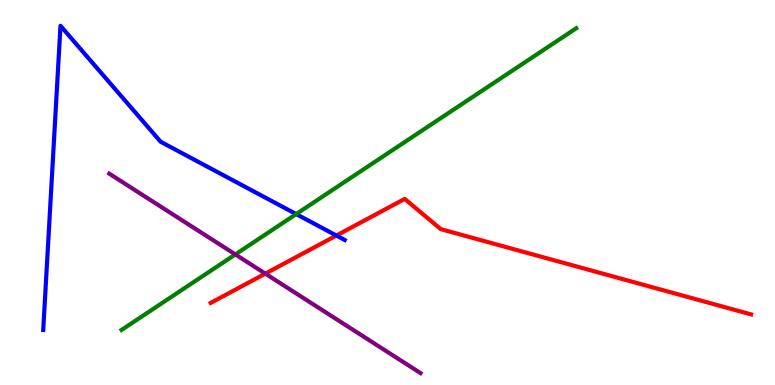[{'lines': ['blue', 'red'], 'intersections': [{'x': 4.34, 'y': 3.88}]}, {'lines': ['green', 'red'], 'intersections': []}, {'lines': ['purple', 'red'], 'intersections': [{'x': 3.42, 'y': 2.89}]}, {'lines': ['blue', 'green'], 'intersections': [{'x': 3.82, 'y': 4.44}]}, {'lines': ['blue', 'purple'], 'intersections': []}, {'lines': ['green', 'purple'], 'intersections': [{'x': 3.04, 'y': 3.39}]}]